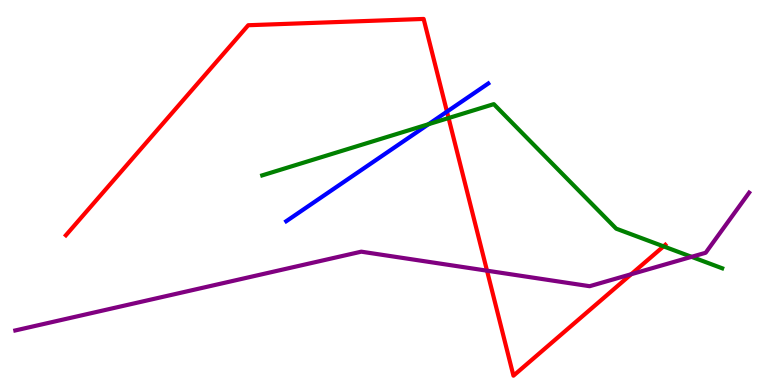[{'lines': ['blue', 'red'], 'intersections': [{'x': 5.77, 'y': 7.1}]}, {'lines': ['green', 'red'], 'intersections': [{'x': 5.79, 'y': 6.93}, {'x': 8.56, 'y': 3.6}]}, {'lines': ['purple', 'red'], 'intersections': [{'x': 6.28, 'y': 2.97}, {'x': 8.14, 'y': 2.88}]}, {'lines': ['blue', 'green'], 'intersections': [{'x': 5.53, 'y': 6.77}]}, {'lines': ['blue', 'purple'], 'intersections': []}, {'lines': ['green', 'purple'], 'intersections': [{'x': 8.92, 'y': 3.33}]}]